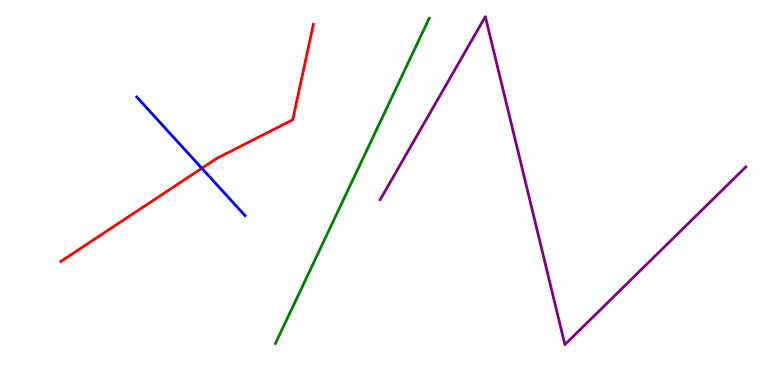[{'lines': ['blue', 'red'], 'intersections': [{'x': 2.6, 'y': 5.63}]}, {'lines': ['green', 'red'], 'intersections': []}, {'lines': ['purple', 'red'], 'intersections': []}, {'lines': ['blue', 'green'], 'intersections': []}, {'lines': ['blue', 'purple'], 'intersections': []}, {'lines': ['green', 'purple'], 'intersections': []}]